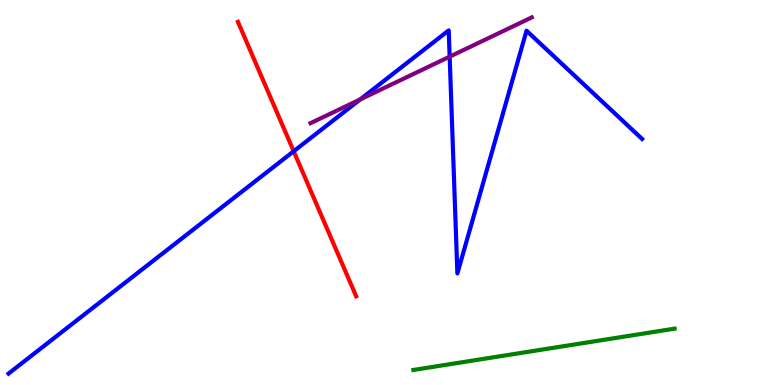[{'lines': ['blue', 'red'], 'intersections': [{'x': 3.79, 'y': 6.07}]}, {'lines': ['green', 'red'], 'intersections': []}, {'lines': ['purple', 'red'], 'intersections': []}, {'lines': ['blue', 'green'], 'intersections': []}, {'lines': ['blue', 'purple'], 'intersections': [{'x': 4.65, 'y': 7.42}, {'x': 5.8, 'y': 8.53}]}, {'lines': ['green', 'purple'], 'intersections': []}]